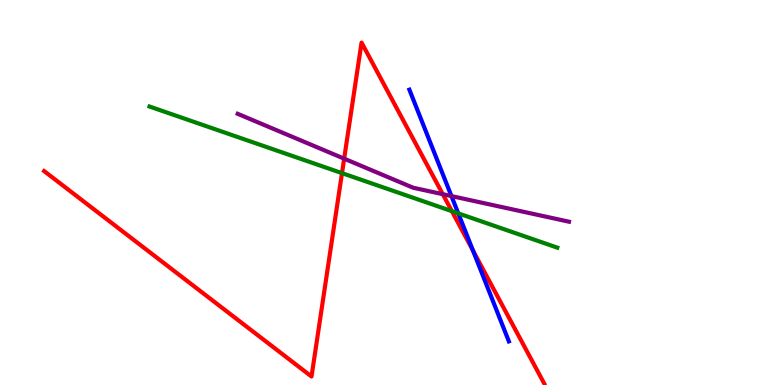[{'lines': ['blue', 'red'], 'intersections': [{'x': 6.1, 'y': 3.49}]}, {'lines': ['green', 'red'], 'intersections': [{'x': 4.41, 'y': 5.5}, {'x': 5.83, 'y': 4.52}]}, {'lines': ['purple', 'red'], 'intersections': [{'x': 4.44, 'y': 5.88}, {'x': 5.71, 'y': 4.96}]}, {'lines': ['blue', 'green'], 'intersections': [{'x': 5.91, 'y': 4.46}]}, {'lines': ['blue', 'purple'], 'intersections': [{'x': 5.83, 'y': 4.91}]}, {'lines': ['green', 'purple'], 'intersections': []}]